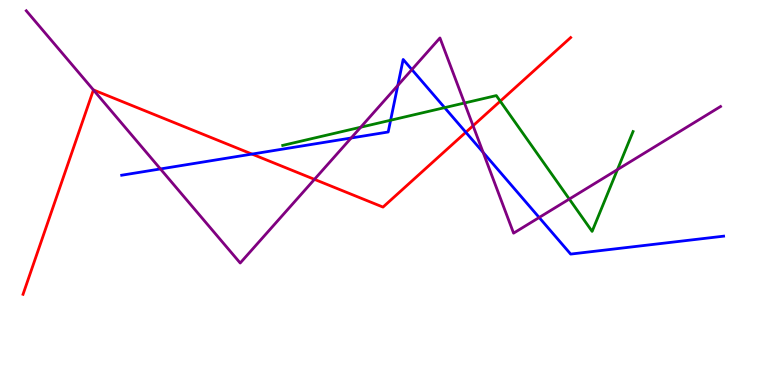[{'lines': ['blue', 'red'], 'intersections': [{'x': 3.25, 'y': 6.0}, {'x': 6.01, 'y': 6.56}]}, {'lines': ['green', 'red'], 'intersections': [{'x': 6.45, 'y': 7.37}]}, {'lines': ['purple', 'red'], 'intersections': [{'x': 1.21, 'y': 7.66}, {'x': 4.06, 'y': 5.34}, {'x': 6.1, 'y': 6.73}]}, {'lines': ['blue', 'green'], 'intersections': [{'x': 5.04, 'y': 6.88}, {'x': 5.74, 'y': 7.2}]}, {'lines': ['blue', 'purple'], 'intersections': [{'x': 2.07, 'y': 5.61}, {'x': 4.53, 'y': 6.42}, {'x': 5.13, 'y': 7.78}, {'x': 5.31, 'y': 8.19}, {'x': 6.23, 'y': 6.04}, {'x': 6.96, 'y': 4.35}]}, {'lines': ['green', 'purple'], 'intersections': [{'x': 4.65, 'y': 6.7}, {'x': 5.99, 'y': 7.32}, {'x': 7.35, 'y': 4.83}, {'x': 7.97, 'y': 5.59}]}]